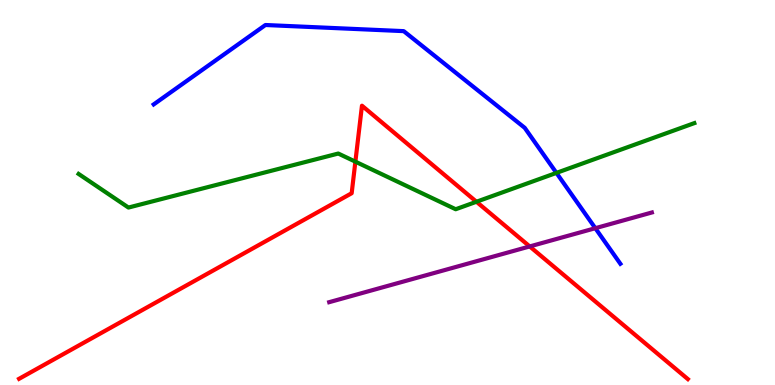[{'lines': ['blue', 'red'], 'intersections': []}, {'lines': ['green', 'red'], 'intersections': [{'x': 4.59, 'y': 5.8}, {'x': 6.15, 'y': 4.76}]}, {'lines': ['purple', 'red'], 'intersections': [{'x': 6.84, 'y': 3.6}]}, {'lines': ['blue', 'green'], 'intersections': [{'x': 7.18, 'y': 5.51}]}, {'lines': ['blue', 'purple'], 'intersections': [{'x': 7.68, 'y': 4.07}]}, {'lines': ['green', 'purple'], 'intersections': []}]